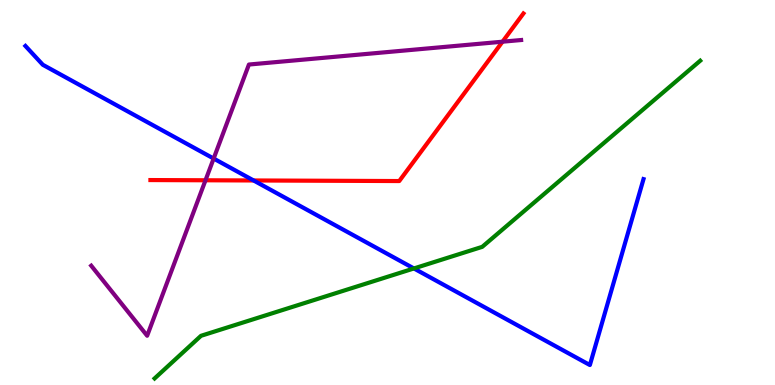[{'lines': ['blue', 'red'], 'intersections': [{'x': 3.27, 'y': 5.31}]}, {'lines': ['green', 'red'], 'intersections': []}, {'lines': ['purple', 'red'], 'intersections': [{'x': 2.65, 'y': 5.32}, {'x': 6.48, 'y': 8.92}]}, {'lines': ['blue', 'green'], 'intersections': [{'x': 5.34, 'y': 3.03}]}, {'lines': ['blue', 'purple'], 'intersections': [{'x': 2.76, 'y': 5.88}]}, {'lines': ['green', 'purple'], 'intersections': []}]